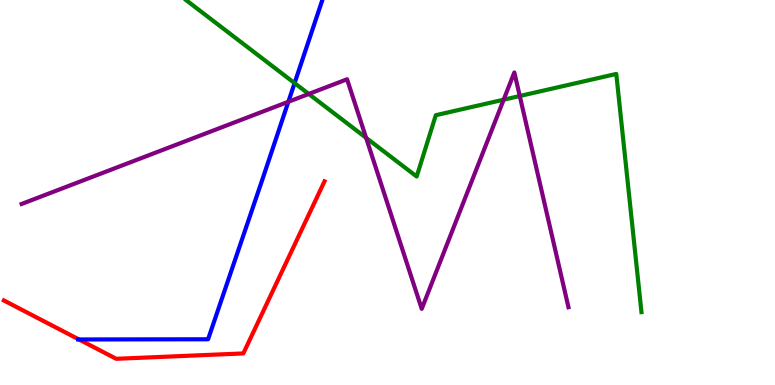[{'lines': ['blue', 'red'], 'intersections': [{'x': 1.02, 'y': 1.18}]}, {'lines': ['green', 'red'], 'intersections': []}, {'lines': ['purple', 'red'], 'intersections': []}, {'lines': ['blue', 'green'], 'intersections': [{'x': 3.8, 'y': 7.84}]}, {'lines': ['blue', 'purple'], 'intersections': [{'x': 3.72, 'y': 7.36}]}, {'lines': ['green', 'purple'], 'intersections': [{'x': 3.98, 'y': 7.56}, {'x': 4.72, 'y': 6.42}, {'x': 6.5, 'y': 7.41}, {'x': 6.71, 'y': 7.51}]}]